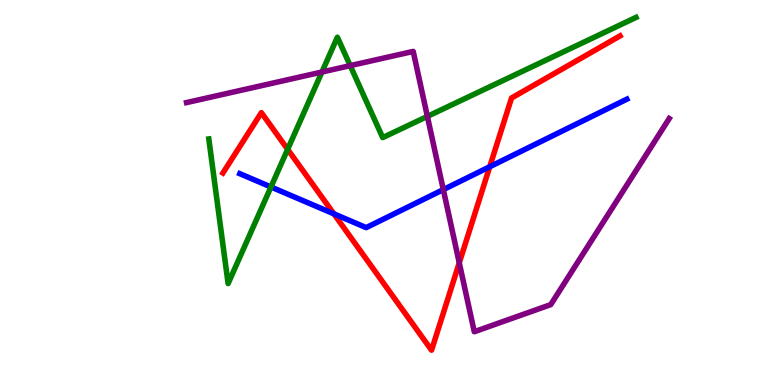[{'lines': ['blue', 'red'], 'intersections': [{'x': 4.31, 'y': 4.45}, {'x': 6.32, 'y': 5.67}]}, {'lines': ['green', 'red'], 'intersections': [{'x': 3.71, 'y': 6.12}]}, {'lines': ['purple', 'red'], 'intersections': [{'x': 5.93, 'y': 3.17}]}, {'lines': ['blue', 'green'], 'intersections': [{'x': 3.5, 'y': 5.14}]}, {'lines': ['blue', 'purple'], 'intersections': [{'x': 5.72, 'y': 5.08}]}, {'lines': ['green', 'purple'], 'intersections': [{'x': 4.15, 'y': 8.13}, {'x': 4.52, 'y': 8.3}, {'x': 5.51, 'y': 6.98}]}]